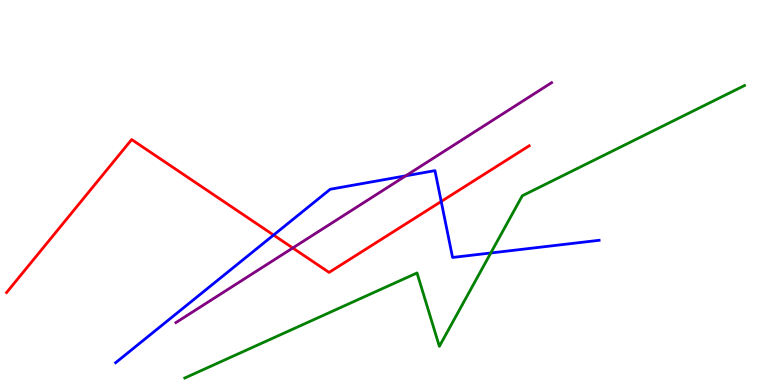[{'lines': ['blue', 'red'], 'intersections': [{'x': 3.53, 'y': 3.89}, {'x': 5.69, 'y': 4.77}]}, {'lines': ['green', 'red'], 'intersections': []}, {'lines': ['purple', 'red'], 'intersections': [{'x': 3.78, 'y': 3.56}]}, {'lines': ['blue', 'green'], 'intersections': [{'x': 6.33, 'y': 3.43}]}, {'lines': ['blue', 'purple'], 'intersections': [{'x': 5.24, 'y': 5.43}]}, {'lines': ['green', 'purple'], 'intersections': []}]